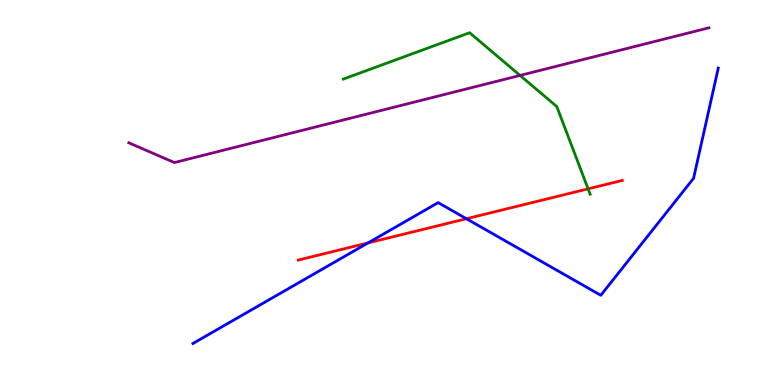[{'lines': ['blue', 'red'], 'intersections': [{'x': 4.75, 'y': 3.69}, {'x': 6.02, 'y': 4.32}]}, {'lines': ['green', 'red'], 'intersections': [{'x': 7.59, 'y': 5.1}]}, {'lines': ['purple', 'red'], 'intersections': []}, {'lines': ['blue', 'green'], 'intersections': []}, {'lines': ['blue', 'purple'], 'intersections': []}, {'lines': ['green', 'purple'], 'intersections': [{'x': 6.71, 'y': 8.04}]}]